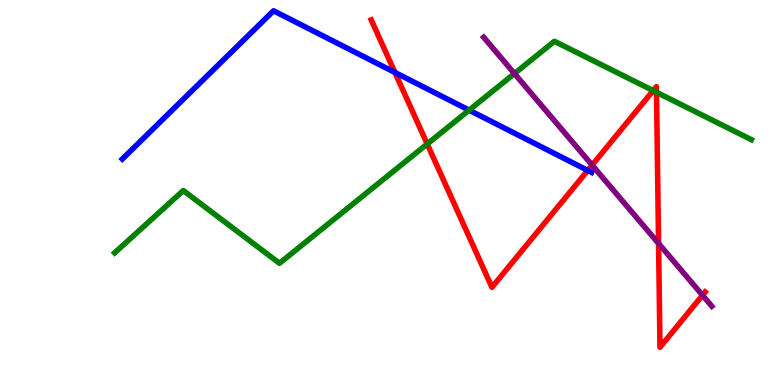[{'lines': ['blue', 'red'], 'intersections': [{'x': 5.1, 'y': 8.12}, {'x': 7.58, 'y': 5.57}]}, {'lines': ['green', 'red'], 'intersections': [{'x': 5.51, 'y': 6.26}, {'x': 8.43, 'y': 7.65}, {'x': 8.47, 'y': 7.6}]}, {'lines': ['purple', 'red'], 'intersections': [{'x': 7.64, 'y': 5.71}, {'x': 8.5, 'y': 3.68}, {'x': 9.06, 'y': 2.33}]}, {'lines': ['blue', 'green'], 'intersections': [{'x': 6.05, 'y': 7.14}]}, {'lines': ['blue', 'purple'], 'intersections': []}, {'lines': ['green', 'purple'], 'intersections': [{'x': 6.64, 'y': 8.09}]}]